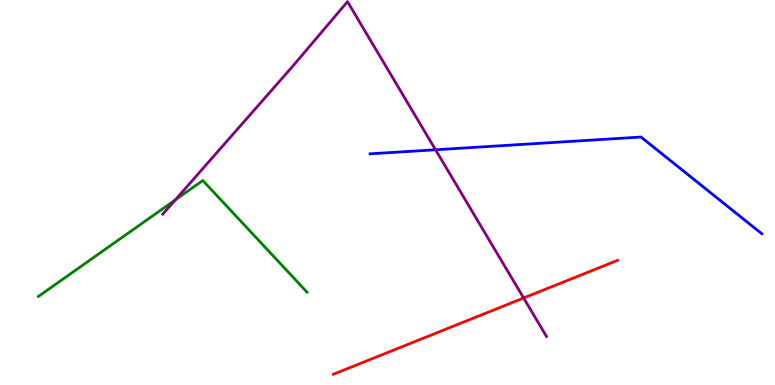[{'lines': ['blue', 'red'], 'intersections': []}, {'lines': ['green', 'red'], 'intersections': []}, {'lines': ['purple', 'red'], 'intersections': [{'x': 6.76, 'y': 2.26}]}, {'lines': ['blue', 'green'], 'intersections': []}, {'lines': ['blue', 'purple'], 'intersections': [{'x': 5.62, 'y': 6.11}]}, {'lines': ['green', 'purple'], 'intersections': [{'x': 2.26, 'y': 4.81}]}]